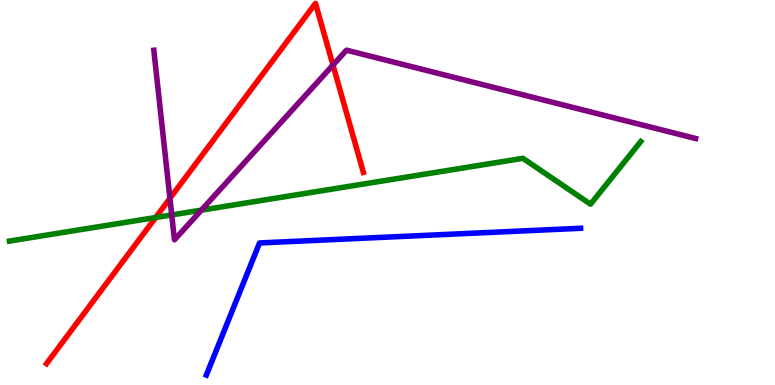[{'lines': ['blue', 'red'], 'intersections': []}, {'lines': ['green', 'red'], 'intersections': [{'x': 2.01, 'y': 4.35}]}, {'lines': ['purple', 'red'], 'intersections': [{'x': 2.19, 'y': 4.85}, {'x': 4.3, 'y': 8.31}]}, {'lines': ['blue', 'green'], 'intersections': []}, {'lines': ['blue', 'purple'], 'intersections': []}, {'lines': ['green', 'purple'], 'intersections': [{'x': 2.22, 'y': 4.42}, {'x': 2.6, 'y': 4.54}]}]